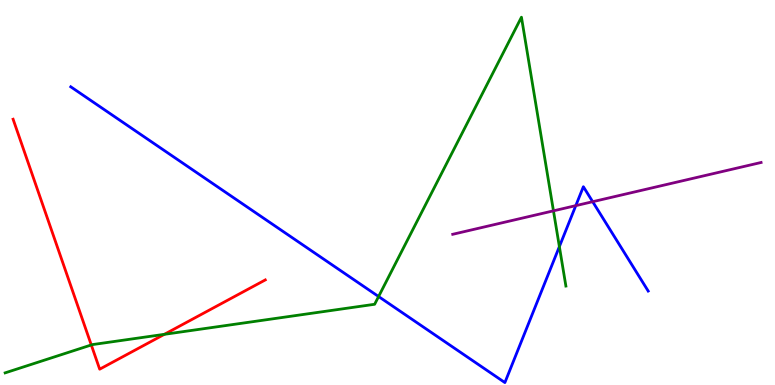[{'lines': ['blue', 'red'], 'intersections': []}, {'lines': ['green', 'red'], 'intersections': [{'x': 1.18, 'y': 1.04}, {'x': 2.12, 'y': 1.32}]}, {'lines': ['purple', 'red'], 'intersections': []}, {'lines': ['blue', 'green'], 'intersections': [{'x': 4.89, 'y': 2.3}, {'x': 7.22, 'y': 3.59}]}, {'lines': ['blue', 'purple'], 'intersections': [{'x': 7.43, 'y': 4.66}, {'x': 7.65, 'y': 4.76}]}, {'lines': ['green', 'purple'], 'intersections': [{'x': 7.14, 'y': 4.52}]}]